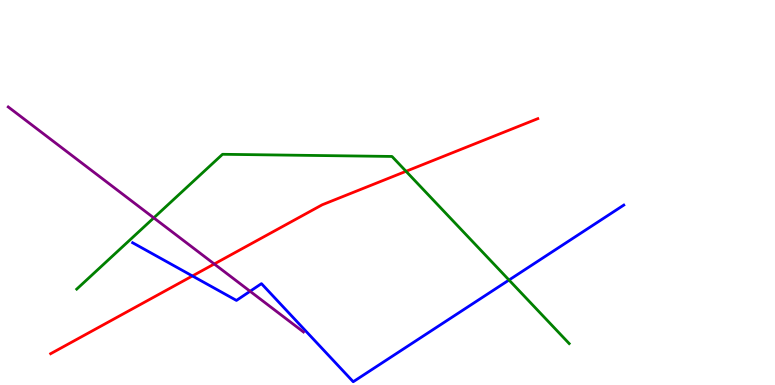[{'lines': ['blue', 'red'], 'intersections': [{'x': 2.48, 'y': 2.83}]}, {'lines': ['green', 'red'], 'intersections': [{'x': 5.24, 'y': 5.55}]}, {'lines': ['purple', 'red'], 'intersections': [{'x': 2.76, 'y': 3.14}]}, {'lines': ['blue', 'green'], 'intersections': [{'x': 6.57, 'y': 2.73}]}, {'lines': ['blue', 'purple'], 'intersections': [{'x': 3.23, 'y': 2.43}]}, {'lines': ['green', 'purple'], 'intersections': [{'x': 1.98, 'y': 4.34}]}]